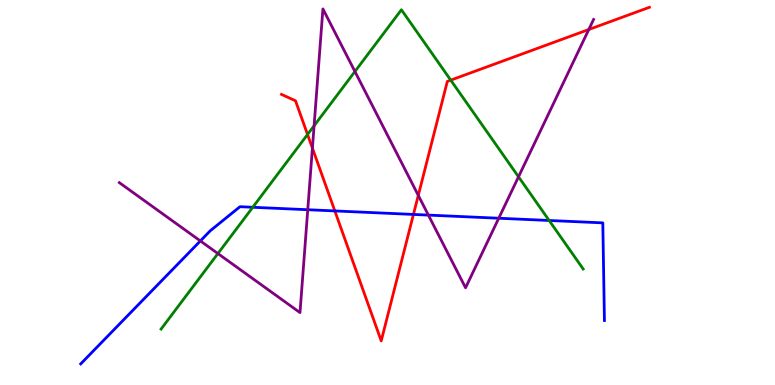[{'lines': ['blue', 'red'], 'intersections': [{'x': 4.32, 'y': 4.52}, {'x': 5.33, 'y': 4.43}]}, {'lines': ['green', 'red'], 'intersections': [{'x': 3.97, 'y': 6.51}, {'x': 5.82, 'y': 7.92}]}, {'lines': ['purple', 'red'], 'intersections': [{'x': 4.03, 'y': 6.15}, {'x': 5.4, 'y': 4.93}, {'x': 7.6, 'y': 9.23}]}, {'lines': ['blue', 'green'], 'intersections': [{'x': 3.26, 'y': 4.62}, {'x': 7.09, 'y': 4.27}]}, {'lines': ['blue', 'purple'], 'intersections': [{'x': 2.59, 'y': 3.74}, {'x': 3.97, 'y': 4.55}, {'x': 5.53, 'y': 4.41}, {'x': 6.44, 'y': 4.33}]}, {'lines': ['green', 'purple'], 'intersections': [{'x': 2.81, 'y': 3.41}, {'x': 4.05, 'y': 6.73}, {'x': 4.58, 'y': 8.14}, {'x': 6.69, 'y': 5.41}]}]